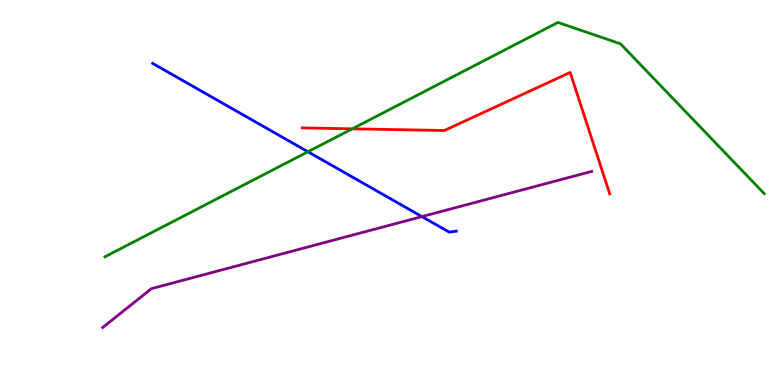[{'lines': ['blue', 'red'], 'intersections': []}, {'lines': ['green', 'red'], 'intersections': [{'x': 4.55, 'y': 6.65}]}, {'lines': ['purple', 'red'], 'intersections': []}, {'lines': ['blue', 'green'], 'intersections': [{'x': 3.97, 'y': 6.06}]}, {'lines': ['blue', 'purple'], 'intersections': [{'x': 5.44, 'y': 4.37}]}, {'lines': ['green', 'purple'], 'intersections': []}]